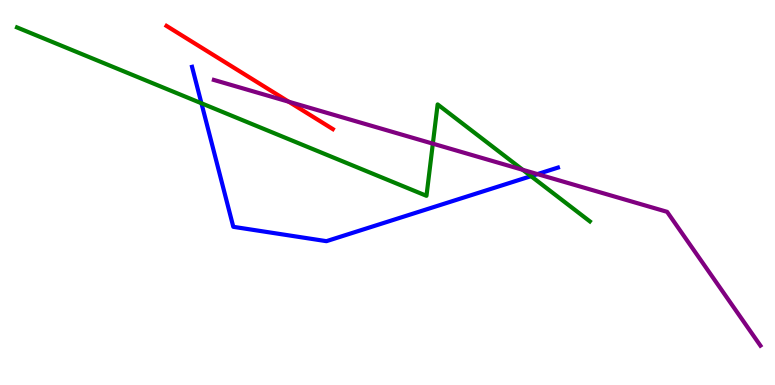[{'lines': ['blue', 'red'], 'intersections': []}, {'lines': ['green', 'red'], 'intersections': []}, {'lines': ['purple', 'red'], 'intersections': [{'x': 3.73, 'y': 7.36}]}, {'lines': ['blue', 'green'], 'intersections': [{'x': 2.6, 'y': 7.32}, {'x': 6.85, 'y': 5.42}]}, {'lines': ['blue', 'purple'], 'intersections': [{'x': 6.94, 'y': 5.48}]}, {'lines': ['green', 'purple'], 'intersections': [{'x': 5.59, 'y': 6.27}, {'x': 6.75, 'y': 5.59}]}]